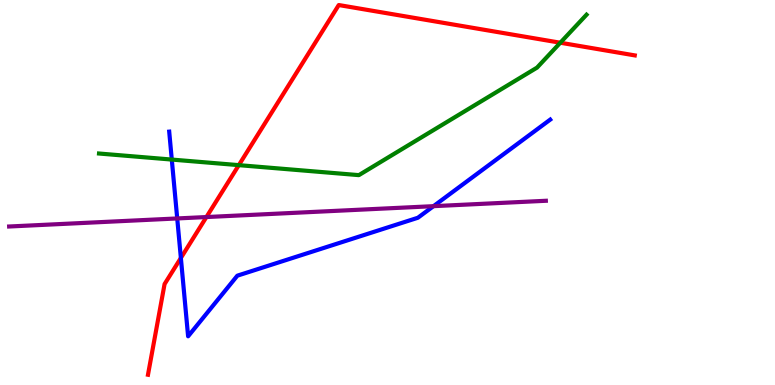[{'lines': ['blue', 'red'], 'intersections': [{'x': 2.33, 'y': 3.3}]}, {'lines': ['green', 'red'], 'intersections': [{'x': 3.08, 'y': 5.71}, {'x': 7.23, 'y': 8.89}]}, {'lines': ['purple', 'red'], 'intersections': [{'x': 2.66, 'y': 4.36}]}, {'lines': ['blue', 'green'], 'intersections': [{'x': 2.22, 'y': 5.86}]}, {'lines': ['blue', 'purple'], 'intersections': [{'x': 2.29, 'y': 4.33}, {'x': 5.59, 'y': 4.65}]}, {'lines': ['green', 'purple'], 'intersections': []}]